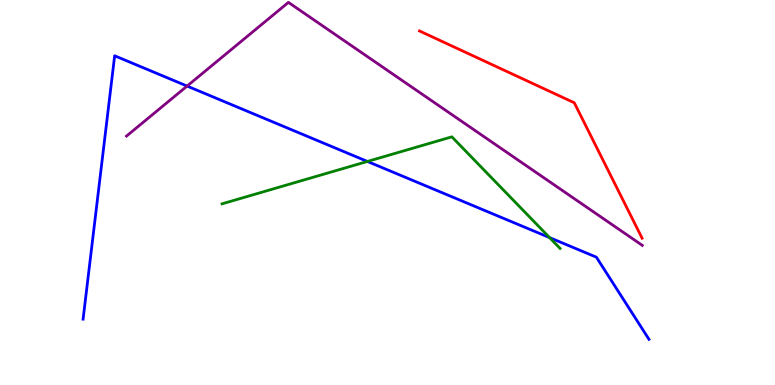[{'lines': ['blue', 'red'], 'intersections': []}, {'lines': ['green', 'red'], 'intersections': []}, {'lines': ['purple', 'red'], 'intersections': []}, {'lines': ['blue', 'green'], 'intersections': [{'x': 4.74, 'y': 5.81}, {'x': 7.09, 'y': 3.83}]}, {'lines': ['blue', 'purple'], 'intersections': [{'x': 2.41, 'y': 7.76}]}, {'lines': ['green', 'purple'], 'intersections': []}]